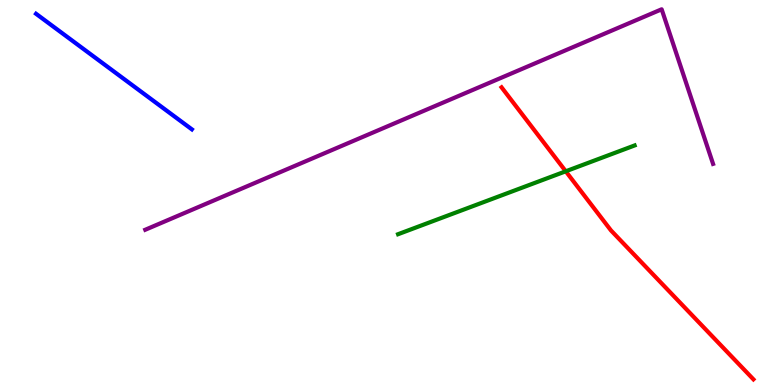[{'lines': ['blue', 'red'], 'intersections': []}, {'lines': ['green', 'red'], 'intersections': [{'x': 7.3, 'y': 5.55}]}, {'lines': ['purple', 'red'], 'intersections': []}, {'lines': ['blue', 'green'], 'intersections': []}, {'lines': ['blue', 'purple'], 'intersections': []}, {'lines': ['green', 'purple'], 'intersections': []}]